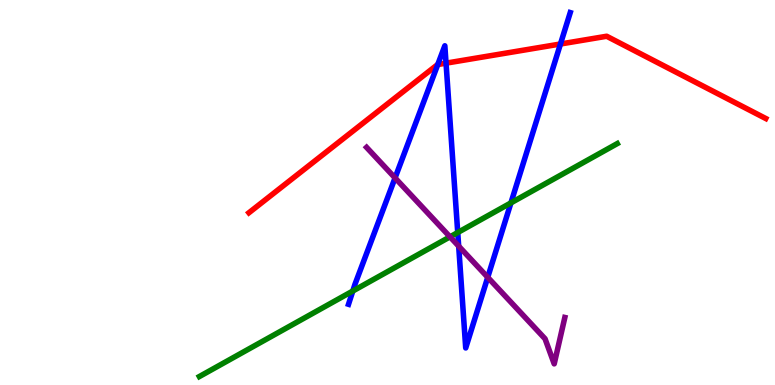[{'lines': ['blue', 'red'], 'intersections': [{'x': 5.65, 'y': 8.32}, {'x': 5.76, 'y': 8.36}, {'x': 7.23, 'y': 8.86}]}, {'lines': ['green', 'red'], 'intersections': []}, {'lines': ['purple', 'red'], 'intersections': []}, {'lines': ['blue', 'green'], 'intersections': [{'x': 4.55, 'y': 2.44}, {'x': 5.91, 'y': 3.96}, {'x': 6.59, 'y': 4.73}]}, {'lines': ['blue', 'purple'], 'intersections': [{'x': 5.1, 'y': 5.38}, {'x': 5.92, 'y': 3.61}, {'x': 6.29, 'y': 2.8}]}, {'lines': ['green', 'purple'], 'intersections': [{'x': 5.81, 'y': 3.85}]}]